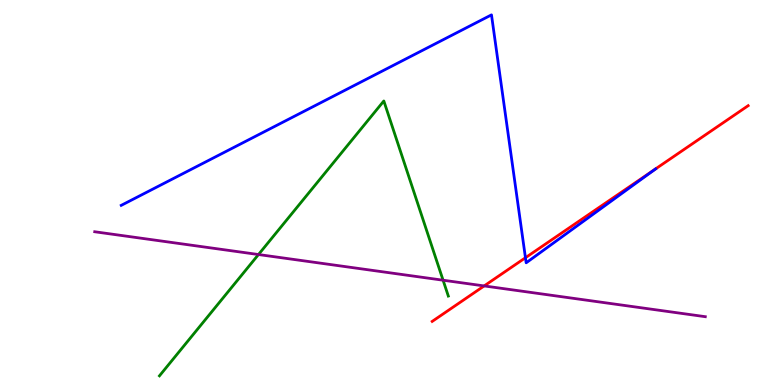[{'lines': ['blue', 'red'], 'intersections': [{'x': 6.78, 'y': 3.31}]}, {'lines': ['green', 'red'], 'intersections': []}, {'lines': ['purple', 'red'], 'intersections': [{'x': 6.25, 'y': 2.57}]}, {'lines': ['blue', 'green'], 'intersections': []}, {'lines': ['blue', 'purple'], 'intersections': []}, {'lines': ['green', 'purple'], 'intersections': [{'x': 3.34, 'y': 3.39}, {'x': 5.72, 'y': 2.72}]}]